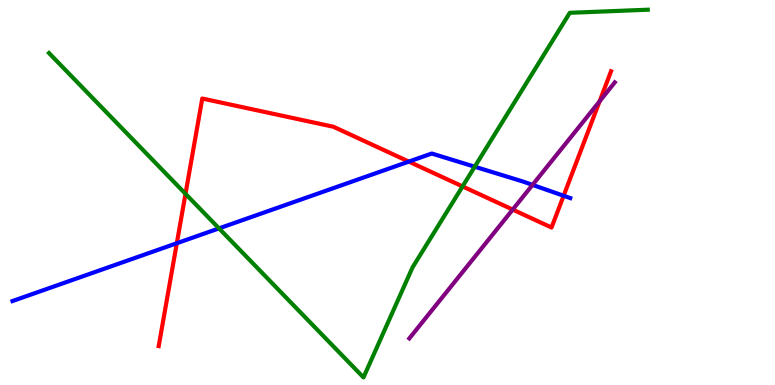[{'lines': ['blue', 'red'], 'intersections': [{'x': 2.28, 'y': 3.68}, {'x': 5.28, 'y': 5.8}, {'x': 7.27, 'y': 4.92}]}, {'lines': ['green', 'red'], 'intersections': [{'x': 2.39, 'y': 4.97}, {'x': 5.97, 'y': 5.16}]}, {'lines': ['purple', 'red'], 'intersections': [{'x': 6.62, 'y': 4.56}, {'x': 7.74, 'y': 7.37}]}, {'lines': ['blue', 'green'], 'intersections': [{'x': 2.83, 'y': 4.07}, {'x': 6.13, 'y': 5.67}]}, {'lines': ['blue', 'purple'], 'intersections': [{'x': 6.87, 'y': 5.2}]}, {'lines': ['green', 'purple'], 'intersections': []}]